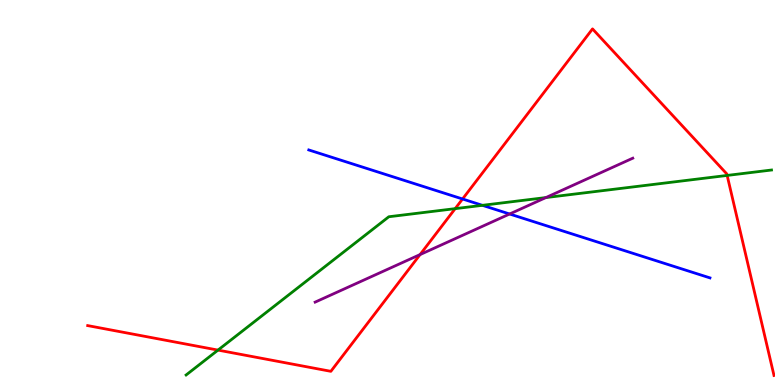[{'lines': ['blue', 'red'], 'intersections': [{'x': 5.97, 'y': 4.83}]}, {'lines': ['green', 'red'], 'intersections': [{'x': 2.81, 'y': 0.907}, {'x': 5.87, 'y': 4.58}, {'x': 9.38, 'y': 5.44}]}, {'lines': ['purple', 'red'], 'intersections': [{'x': 5.42, 'y': 3.39}]}, {'lines': ['blue', 'green'], 'intersections': [{'x': 6.22, 'y': 4.67}]}, {'lines': ['blue', 'purple'], 'intersections': [{'x': 6.58, 'y': 4.44}]}, {'lines': ['green', 'purple'], 'intersections': [{'x': 7.04, 'y': 4.87}]}]